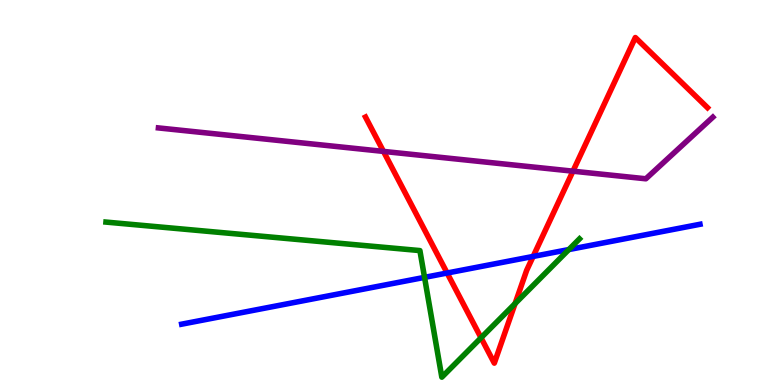[{'lines': ['blue', 'red'], 'intersections': [{'x': 5.77, 'y': 2.91}, {'x': 6.88, 'y': 3.34}]}, {'lines': ['green', 'red'], 'intersections': [{'x': 6.21, 'y': 1.23}, {'x': 6.65, 'y': 2.11}]}, {'lines': ['purple', 'red'], 'intersections': [{'x': 4.95, 'y': 6.07}, {'x': 7.39, 'y': 5.55}]}, {'lines': ['blue', 'green'], 'intersections': [{'x': 5.48, 'y': 2.8}, {'x': 7.34, 'y': 3.52}]}, {'lines': ['blue', 'purple'], 'intersections': []}, {'lines': ['green', 'purple'], 'intersections': []}]